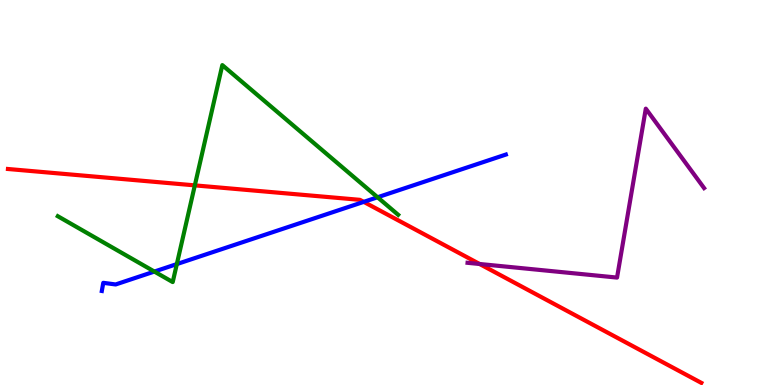[{'lines': ['blue', 'red'], 'intersections': [{'x': 4.69, 'y': 4.76}]}, {'lines': ['green', 'red'], 'intersections': [{'x': 2.51, 'y': 5.19}]}, {'lines': ['purple', 'red'], 'intersections': [{'x': 6.19, 'y': 3.14}]}, {'lines': ['blue', 'green'], 'intersections': [{'x': 1.99, 'y': 2.95}, {'x': 2.28, 'y': 3.14}, {'x': 4.87, 'y': 4.88}]}, {'lines': ['blue', 'purple'], 'intersections': []}, {'lines': ['green', 'purple'], 'intersections': []}]